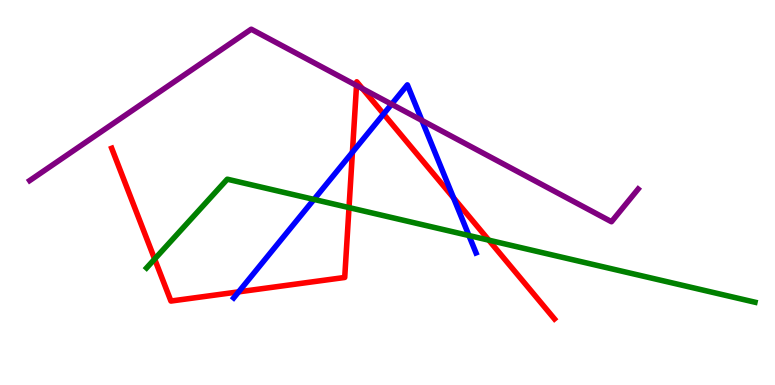[{'lines': ['blue', 'red'], 'intersections': [{'x': 3.08, 'y': 2.42}, {'x': 4.55, 'y': 6.05}, {'x': 4.95, 'y': 7.04}, {'x': 5.85, 'y': 4.86}]}, {'lines': ['green', 'red'], 'intersections': [{'x': 2.0, 'y': 3.27}, {'x': 4.5, 'y': 4.61}, {'x': 6.31, 'y': 3.76}]}, {'lines': ['purple', 'red'], 'intersections': [{'x': 4.6, 'y': 7.78}, {'x': 4.68, 'y': 7.7}]}, {'lines': ['blue', 'green'], 'intersections': [{'x': 4.05, 'y': 4.82}, {'x': 6.05, 'y': 3.88}]}, {'lines': ['blue', 'purple'], 'intersections': [{'x': 5.05, 'y': 7.29}, {'x': 5.44, 'y': 6.87}]}, {'lines': ['green', 'purple'], 'intersections': []}]